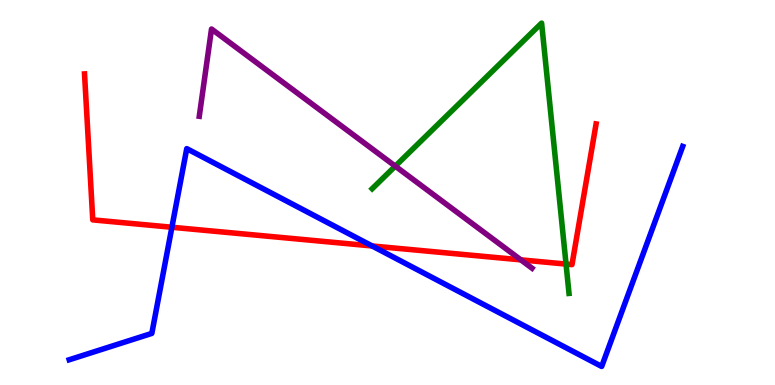[{'lines': ['blue', 'red'], 'intersections': [{'x': 2.22, 'y': 4.1}, {'x': 4.8, 'y': 3.61}]}, {'lines': ['green', 'red'], 'intersections': [{'x': 7.3, 'y': 3.14}]}, {'lines': ['purple', 'red'], 'intersections': [{'x': 6.72, 'y': 3.25}]}, {'lines': ['blue', 'green'], 'intersections': []}, {'lines': ['blue', 'purple'], 'intersections': []}, {'lines': ['green', 'purple'], 'intersections': [{'x': 5.1, 'y': 5.68}]}]